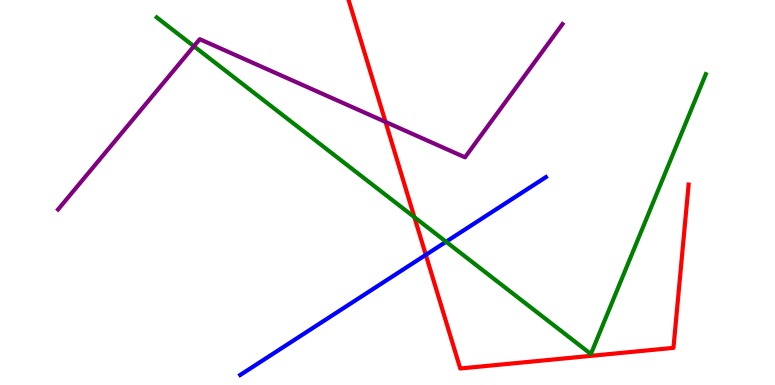[{'lines': ['blue', 'red'], 'intersections': [{'x': 5.49, 'y': 3.38}]}, {'lines': ['green', 'red'], 'intersections': [{'x': 5.35, 'y': 4.36}]}, {'lines': ['purple', 'red'], 'intersections': [{'x': 4.97, 'y': 6.83}]}, {'lines': ['blue', 'green'], 'intersections': [{'x': 5.76, 'y': 3.72}]}, {'lines': ['blue', 'purple'], 'intersections': []}, {'lines': ['green', 'purple'], 'intersections': [{'x': 2.5, 'y': 8.8}]}]